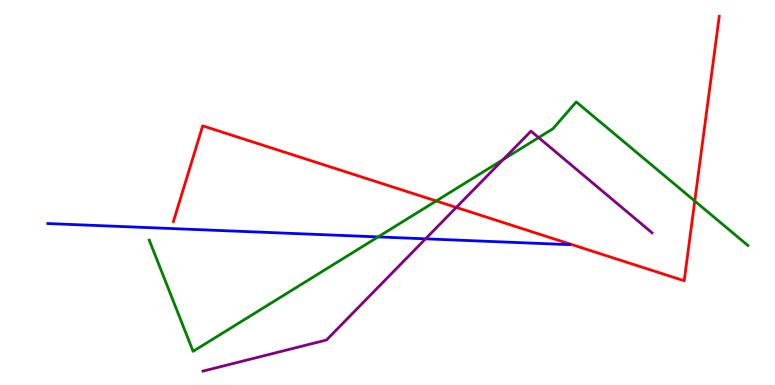[{'lines': ['blue', 'red'], 'intersections': []}, {'lines': ['green', 'red'], 'intersections': [{'x': 5.63, 'y': 4.78}, {'x': 8.96, 'y': 4.78}]}, {'lines': ['purple', 'red'], 'intersections': [{'x': 5.89, 'y': 4.61}]}, {'lines': ['blue', 'green'], 'intersections': [{'x': 4.88, 'y': 3.85}]}, {'lines': ['blue', 'purple'], 'intersections': [{'x': 5.49, 'y': 3.8}]}, {'lines': ['green', 'purple'], 'intersections': [{'x': 6.49, 'y': 5.86}, {'x': 6.95, 'y': 6.43}]}]